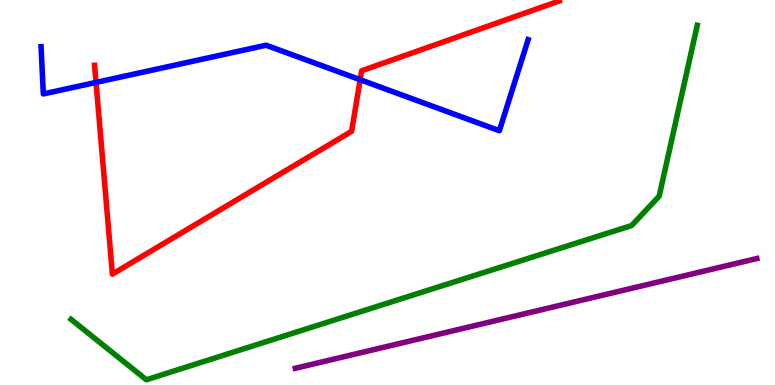[{'lines': ['blue', 'red'], 'intersections': [{'x': 1.24, 'y': 7.86}, {'x': 4.65, 'y': 7.93}]}, {'lines': ['green', 'red'], 'intersections': []}, {'lines': ['purple', 'red'], 'intersections': []}, {'lines': ['blue', 'green'], 'intersections': []}, {'lines': ['blue', 'purple'], 'intersections': []}, {'lines': ['green', 'purple'], 'intersections': []}]